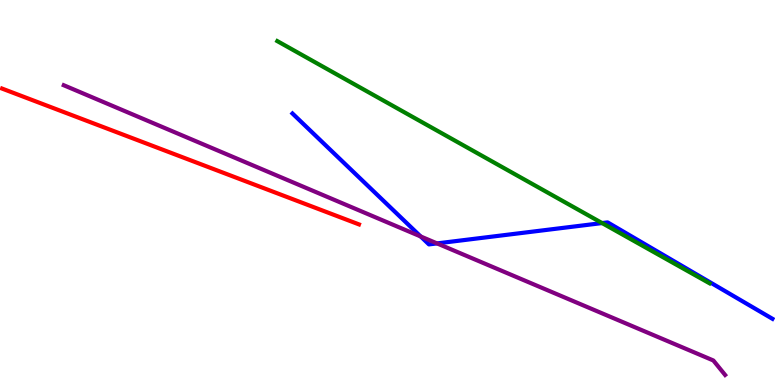[{'lines': ['blue', 'red'], 'intersections': []}, {'lines': ['green', 'red'], 'intersections': []}, {'lines': ['purple', 'red'], 'intersections': []}, {'lines': ['blue', 'green'], 'intersections': [{'x': 7.77, 'y': 4.21}]}, {'lines': ['blue', 'purple'], 'intersections': [{'x': 5.43, 'y': 3.86}, {'x': 5.64, 'y': 3.68}]}, {'lines': ['green', 'purple'], 'intersections': []}]